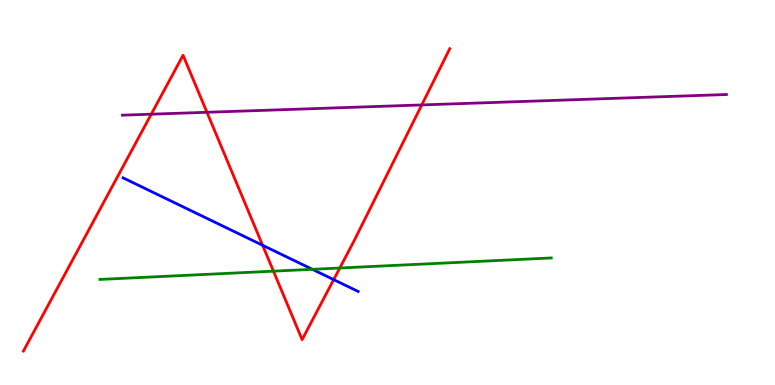[{'lines': ['blue', 'red'], 'intersections': [{'x': 3.39, 'y': 3.63}, {'x': 4.31, 'y': 2.74}]}, {'lines': ['green', 'red'], 'intersections': [{'x': 3.53, 'y': 2.96}, {'x': 4.38, 'y': 3.04}]}, {'lines': ['purple', 'red'], 'intersections': [{'x': 1.95, 'y': 7.03}, {'x': 2.67, 'y': 7.08}, {'x': 5.44, 'y': 7.27}]}, {'lines': ['blue', 'green'], 'intersections': [{'x': 4.03, 'y': 3.0}]}, {'lines': ['blue', 'purple'], 'intersections': []}, {'lines': ['green', 'purple'], 'intersections': []}]